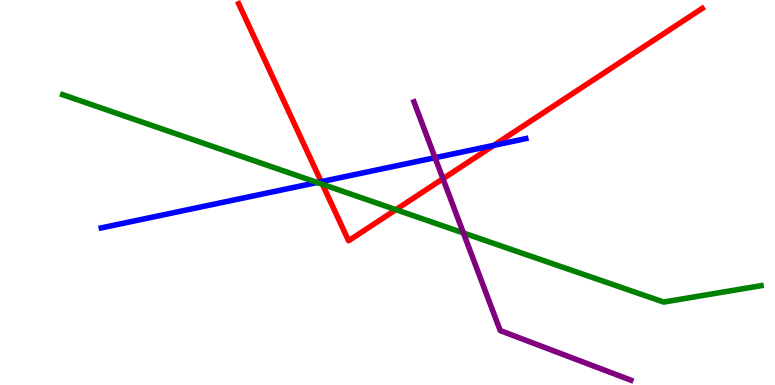[{'lines': ['blue', 'red'], 'intersections': [{'x': 4.14, 'y': 5.28}, {'x': 6.37, 'y': 6.22}]}, {'lines': ['green', 'red'], 'intersections': [{'x': 4.16, 'y': 5.21}, {'x': 5.11, 'y': 4.55}]}, {'lines': ['purple', 'red'], 'intersections': [{'x': 5.72, 'y': 5.36}]}, {'lines': ['blue', 'green'], 'intersections': [{'x': 4.09, 'y': 5.26}]}, {'lines': ['blue', 'purple'], 'intersections': [{'x': 5.61, 'y': 5.9}]}, {'lines': ['green', 'purple'], 'intersections': [{'x': 5.98, 'y': 3.95}]}]